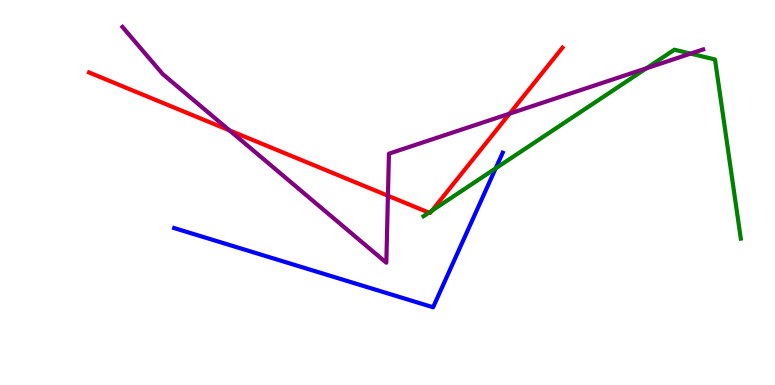[{'lines': ['blue', 'red'], 'intersections': []}, {'lines': ['green', 'red'], 'intersections': [{'x': 5.53, 'y': 4.48}, {'x': 5.57, 'y': 4.53}]}, {'lines': ['purple', 'red'], 'intersections': [{'x': 2.96, 'y': 6.61}, {'x': 5.01, 'y': 4.92}, {'x': 6.58, 'y': 7.05}]}, {'lines': ['blue', 'green'], 'intersections': [{'x': 6.4, 'y': 5.63}]}, {'lines': ['blue', 'purple'], 'intersections': []}, {'lines': ['green', 'purple'], 'intersections': [{'x': 8.34, 'y': 8.23}, {'x': 8.91, 'y': 8.61}]}]